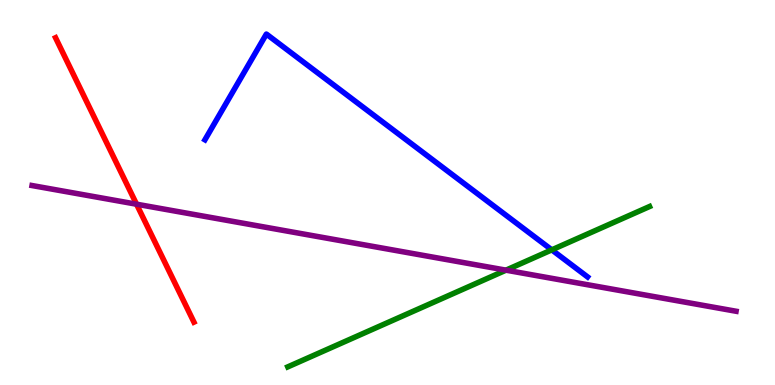[{'lines': ['blue', 'red'], 'intersections': []}, {'lines': ['green', 'red'], 'intersections': []}, {'lines': ['purple', 'red'], 'intersections': [{'x': 1.76, 'y': 4.7}]}, {'lines': ['blue', 'green'], 'intersections': [{'x': 7.12, 'y': 3.51}]}, {'lines': ['blue', 'purple'], 'intersections': []}, {'lines': ['green', 'purple'], 'intersections': [{'x': 6.53, 'y': 2.98}]}]